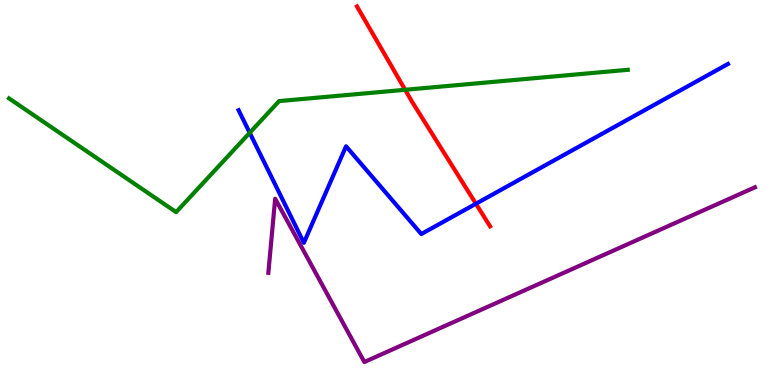[{'lines': ['blue', 'red'], 'intersections': [{'x': 6.14, 'y': 4.71}]}, {'lines': ['green', 'red'], 'intersections': [{'x': 5.23, 'y': 7.67}]}, {'lines': ['purple', 'red'], 'intersections': []}, {'lines': ['blue', 'green'], 'intersections': [{'x': 3.22, 'y': 6.55}]}, {'lines': ['blue', 'purple'], 'intersections': []}, {'lines': ['green', 'purple'], 'intersections': []}]